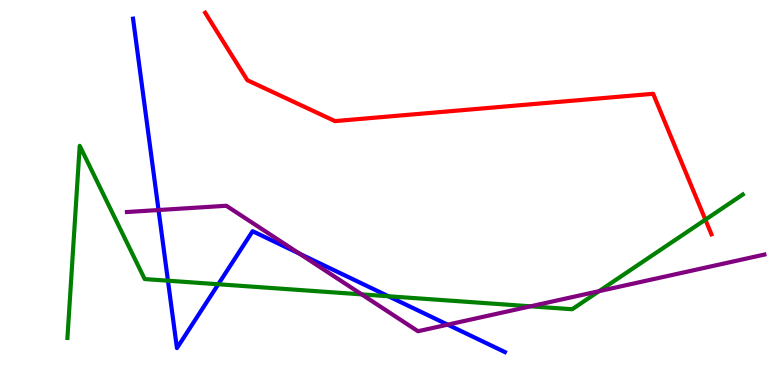[{'lines': ['blue', 'red'], 'intersections': []}, {'lines': ['green', 'red'], 'intersections': [{'x': 9.1, 'y': 4.29}]}, {'lines': ['purple', 'red'], 'intersections': []}, {'lines': ['blue', 'green'], 'intersections': [{'x': 2.17, 'y': 2.71}, {'x': 2.82, 'y': 2.62}, {'x': 5.01, 'y': 2.3}]}, {'lines': ['blue', 'purple'], 'intersections': [{'x': 2.05, 'y': 4.54}, {'x': 3.86, 'y': 3.41}, {'x': 5.78, 'y': 1.57}]}, {'lines': ['green', 'purple'], 'intersections': [{'x': 4.67, 'y': 2.35}, {'x': 6.85, 'y': 2.04}, {'x': 7.73, 'y': 2.44}]}]